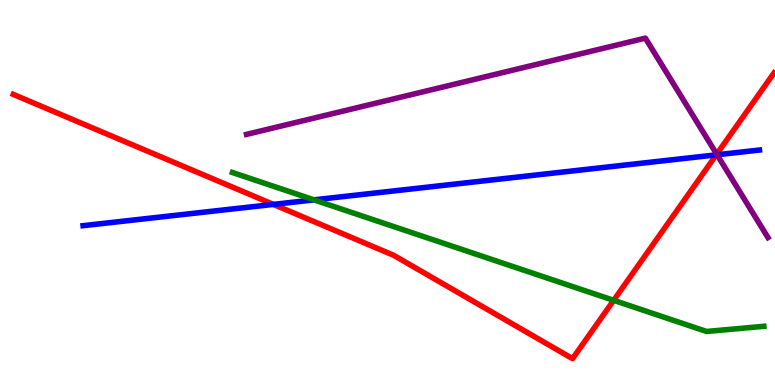[{'lines': ['blue', 'red'], 'intersections': [{'x': 3.53, 'y': 4.69}, {'x': 9.24, 'y': 5.98}]}, {'lines': ['green', 'red'], 'intersections': [{'x': 7.92, 'y': 2.2}]}, {'lines': ['purple', 'red'], 'intersections': [{'x': 9.25, 'y': 6.0}]}, {'lines': ['blue', 'green'], 'intersections': [{'x': 4.05, 'y': 4.81}]}, {'lines': ['blue', 'purple'], 'intersections': [{'x': 9.25, 'y': 5.98}]}, {'lines': ['green', 'purple'], 'intersections': []}]